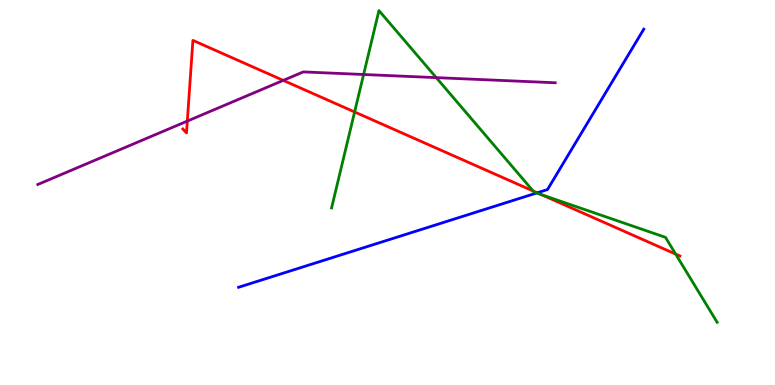[{'lines': ['blue', 'red'], 'intersections': [{'x': 6.93, 'y': 4.99}]}, {'lines': ['green', 'red'], 'intersections': [{'x': 4.58, 'y': 7.09}, {'x': 6.88, 'y': 5.04}, {'x': 6.99, 'y': 4.94}, {'x': 8.72, 'y': 3.4}]}, {'lines': ['purple', 'red'], 'intersections': [{'x': 2.42, 'y': 6.85}, {'x': 3.66, 'y': 7.91}]}, {'lines': ['blue', 'green'], 'intersections': [{'x': 6.92, 'y': 4.99}]}, {'lines': ['blue', 'purple'], 'intersections': []}, {'lines': ['green', 'purple'], 'intersections': [{'x': 4.69, 'y': 8.06}, {'x': 5.63, 'y': 7.98}]}]